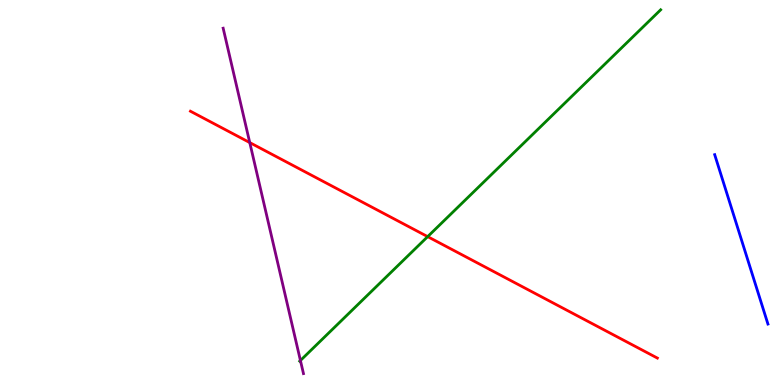[{'lines': ['blue', 'red'], 'intersections': []}, {'lines': ['green', 'red'], 'intersections': [{'x': 5.52, 'y': 3.85}]}, {'lines': ['purple', 'red'], 'intersections': [{'x': 3.22, 'y': 6.3}]}, {'lines': ['blue', 'green'], 'intersections': []}, {'lines': ['blue', 'purple'], 'intersections': []}, {'lines': ['green', 'purple'], 'intersections': [{'x': 3.88, 'y': 0.636}]}]